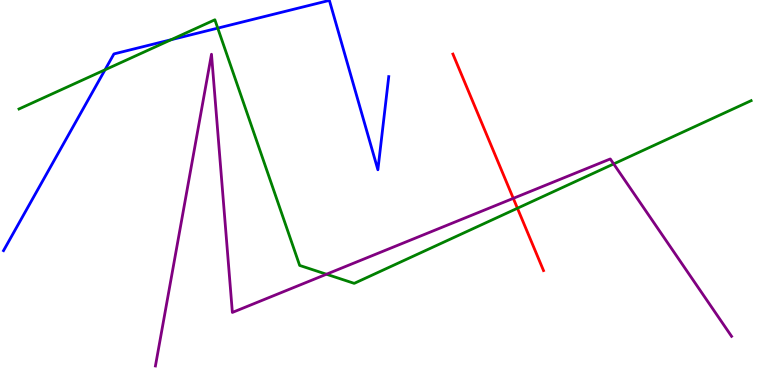[{'lines': ['blue', 'red'], 'intersections': []}, {'lines': ['green', 'red'], 'intersections': [{'x': 6.68, 'y': 4.59}]}, {'lines': ['purple', 'red'], 'intersections': [{'x': 6.62, 'y': 4.85}]}, {'lines': ['blue', 'green'], 'intersections': [{'x': 1.36, 'y': 8.19}, {'x': 2.21, 'y': 8.97}, {'x': 2.81, 'y': 9.27}]}, {'lines': ['blue', 'purple'], 'intersections': []}, {'lines': ['green', 'purple'], 'intersections': [{'x': 4.21, 'y': 2.88}, {'x': 7.92, 'y': 5.74}]}]